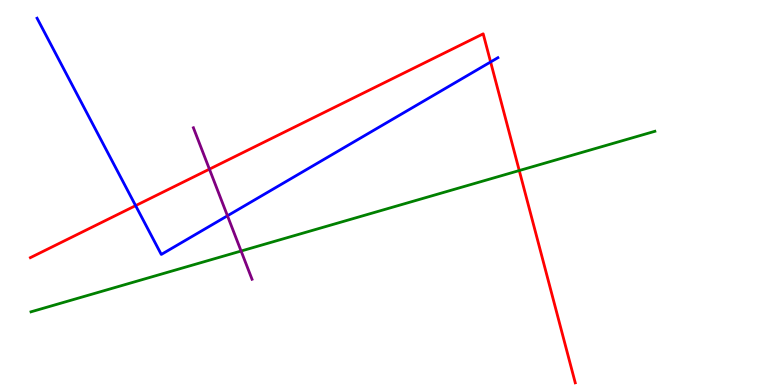[{'lines': ['blue', 'red'], 'intersections': [{'x': 1.75, 'y': 4.66}, {'x': 6.33, 'y': 8.39}]}, {'lines': ['green', 'red'], 'intersections': [{'x': 6.7, 'y': 5.57}]}, {'lines': ['purple', 'red'], 'intersections': [{'x': 2.7, 'y': 5.61}]}, {'lines': ['blue', 'green'], 'intersections': []}, {'lines': ['blue', 'purple'], 'intersections': [{'x': 2.93, 'y': 4.4}]}, {'lines': ['green', 'purple'], 'intersections': [{'x': 3.11, 'y': 3.48}]}]